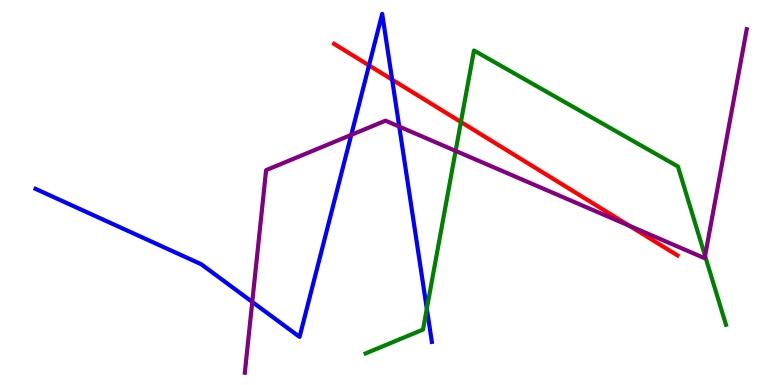[{'lines': ['blue', 'red'], 'intersections': [{'x': 4.76, 'y': 8.3}, {'x': 5.06, 'y': 7.93}]}, {'lines': ['green', 'red'], 'intersections': [{'x': 5.95, 'y': 6.83}]}, {'lines': ['purple', 'red'], 'intersections': [{'x': 8.12, 'y': 4.14}]}, {'lines': ['blue', 'green'], 'intersections': [{'x': 5.51, 'y': 1.98}]}, {'lines': ['blue', 'purple'], 'intersections': [{'x': 3.25, 'y': 2.16}, {'x': 4.53, 'y': 6.5}, {'x': 5.15, 'y': 6.71}]}, {'lines': ['green', 'purple'], 'intersections': [{'x': 5.88, 'y': 6.08}, {'x': 9.1, 'y': 3.35}]}]